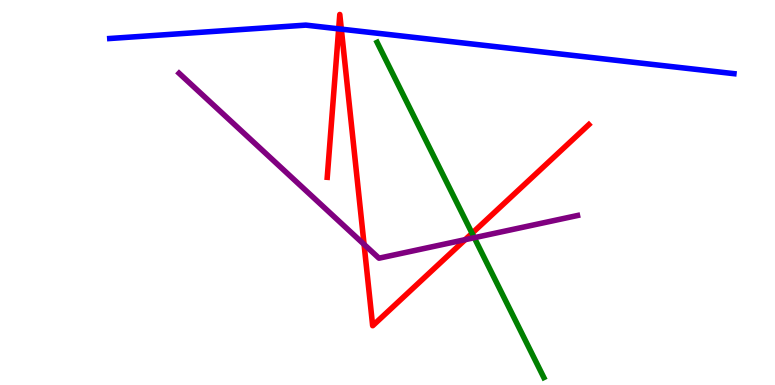[{'lines': ['blue', 'red'], 'intersections': [{'x': 4.37, 'y': 9.25}, {'x': 4.4, 'y': 9.24}]}, {'lines': ['green', 'red'], 'intersections': [{'x': 6.09, 'y': 3.94}]}, {'lines': ['purple', 'red'], 'intersections': [{'x': 4.7, 'y': 3.65}, {'x': 6.0, 'y': 3.78}]}, {'lines': ['blue', 'green'], 'intersections': []}, {'lines': ['blue', 'purple'], 'intersections': []}, {'lines': ['green', 'purple'], 'intersections': [{'x': 6.12, 'y': 3.83}]}]